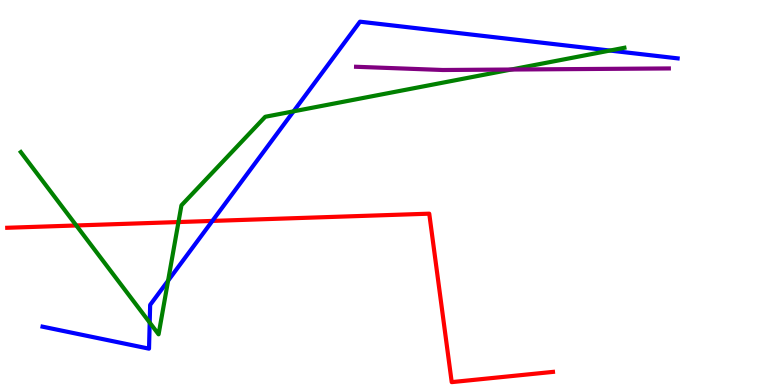[{'lines': ['blue', 'red'], 'intersections': [{'x': 2.74, 'y': 4.26}]}, {'lines': ['green', 'red'], 'intersections': [{'x': 0.984, 'y': 4.14}, {'x': 2.3, 'y': 4.23}]}, {'lines': ['purple', 'red'], 'intersections': []}, {'lines': ['blue', 'green'], 'intersections': [{'x': 1.93, 'y': 1.62}, {'x': 2.17, 'y': 2.71}, {'x': 3.79, 'y': 7.11}, {'x': 7.87, 'y': 8.69}]}, {'lines': ['blue', 'purple'], 'intersections': []}, {'lines': ['green', 'purple'], 'intersections': [{'x': 6.6, 'y': 8.19}]}]